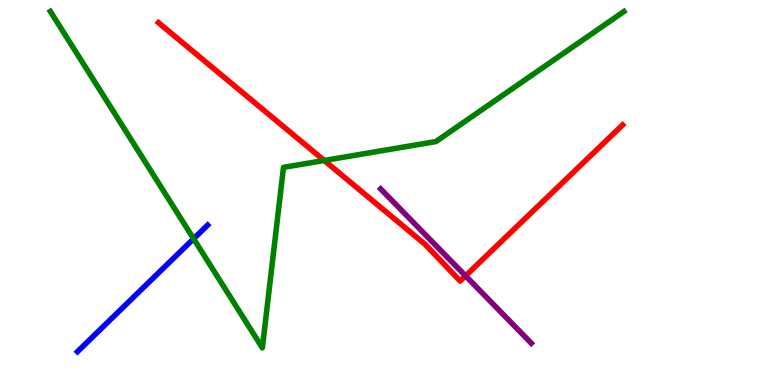[{'lines': ['blue', 'red'], 'intersections': []}, {'lines': ['green', 'red'], 'intersections': [{'x': 4.18, 'y': 5.83}]}, {'lines': ['purple', 'red'], 'intersections': [{'x': 6.01, 'y': 2.83}]}, {'lines': ['blue', 'green'], 'intersections': [{'x': 2.5, 'y': 3.8}]}, {'lines': ['blue', 'purple'], 'intersections': []}, {'lines': ['green', 'purple'], 'intersections': []}]